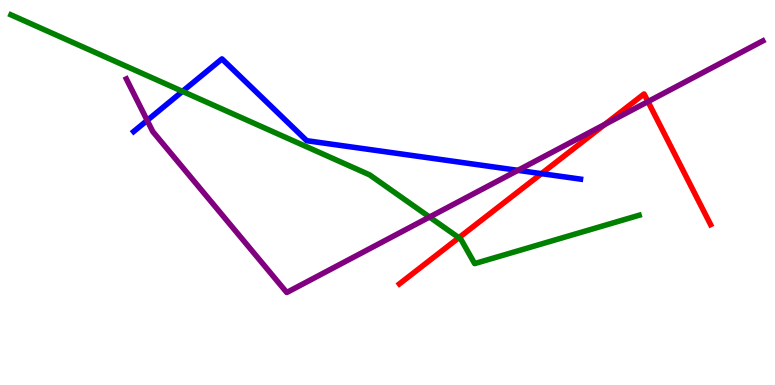[{'lines': ['blue', 'red'], 'intersections': [{'x': 6.99, 'y': 5.49}]}, {'lines': ['green', 'red'], 'intersections': [{'x': 5.92, 'y': 3.83}]}, {'lines': ['purple', 'red'], 'intersections': [{'x': 7.81, 'y': 6.77}, {'x': 8.36, 'y': 7.36}]}, {'lines': ['blue', 'green'], 'intersections': [{'x': 2.35, 'y': 7.63}]}, {'lines': ['blue', 'purple'], 'intersections': [{'x': 1.9, 'y': 6.87}, {'x': 6.68, 'y': 5.58}]}, {'lines': ['green', 'purple'], 'intersections': [{'x': 5.54, 'y': 4.36}]}]